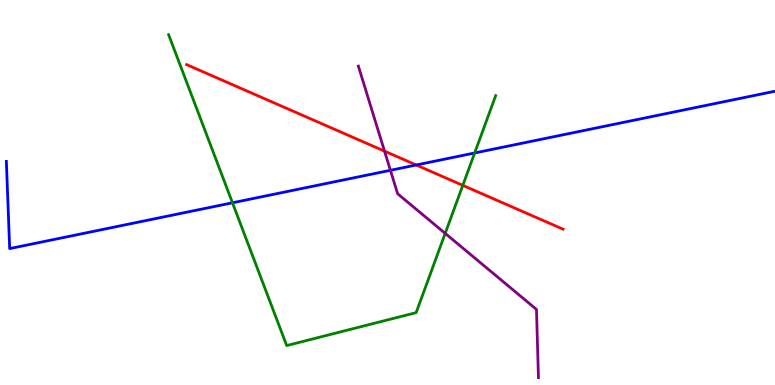[{'lines': ['blue', 'red'], 'intersections': [{'x': 5.37, 'y': 5.71}]}, {'lines': ['green', 'red'], 'intersections': [{'x': 5.97, 'y': 5.19}]}, {'lines': ['purple', 'red'], 'intersections': [{'x': 4.96, 'y': 6.07}]}, {'lines': ['blue', 'green'], 'intersections': [{'x': 3.0, 'y': 4.73}, {'x': 6.12, 'y': 6.03}]}, {'lines': ['blue', 'purple'], 'intersections': [{'x': 5.04, 'y': 5.58}]}, {'lines': ['green', 'purple'], 'intersections': [{'x': 5.74, 'y': 3.94}]}]